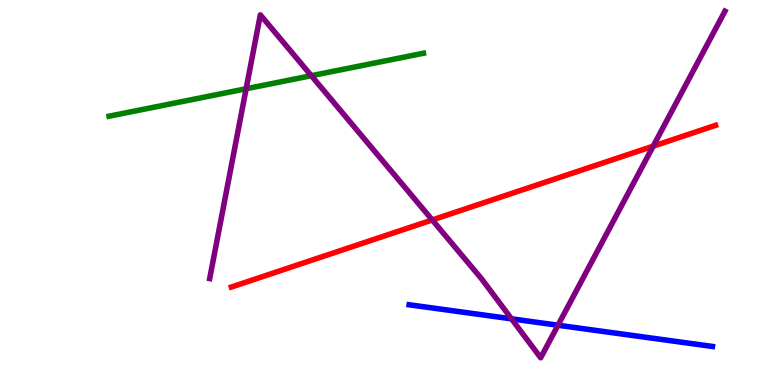[{'lines': ['blue', 'red'], 'intersections': []}, {'lines': ['green', 'red'], 'intersections': []}, {'lines': ['purple', 'red'], 'intersections': [{'x': 5.58, 'y': 4.29}, {'x': 8.43, 'y': 6.2}]}, {'lines': ['blue', 'green'], 'intersections': []}, {'lines': ['blue', 'purple'], 'intersections': [{'x': 6.6, 'y': 1.72}, {'x': 7.2, 'y': 1.55}]}, {'lines': ['green', 'purple'], 'intersections': [{'x': 3.18, 'y': 7.69}, {'x': 4.02, 'y': 8.03}]}]